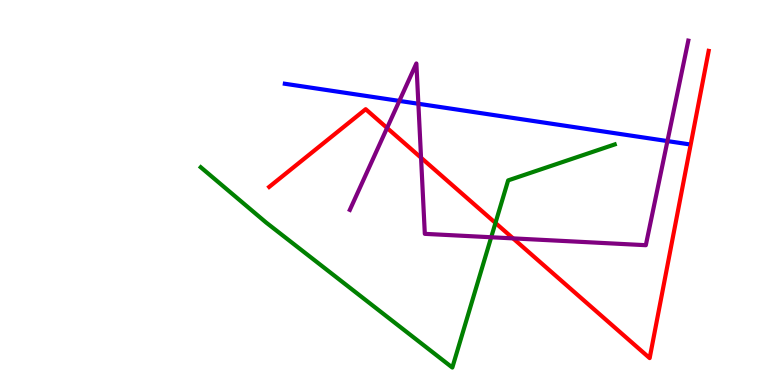[{'lines': ['blue', 'red'], 'intersections': []}, {'lines': ['green', 'red'], 'intersections': [{'x': 6.39, 'y': 4.21}]}, {'lines': ['purple', 'red'], 'intersections': [{'x': 4.99, 'y': 6.68}, {'x': 5.43, 'y': 5.9}, {'x': 6.62, 'y': 3.81}]}, {'lines': ['blue', 'green'], 'intersections': []}, {'lines': ['blue', 'purple'], 'intersections': [{'x': 5.15, 'y': 7.38}, {'x': 5.4, 'y': 7.3}, {'x': 8.61, 'y': 6.34}]}, {'lines': ['green', 'purple'], 'intersections': [{'x': 6.34, 'y': 3.84}]}]